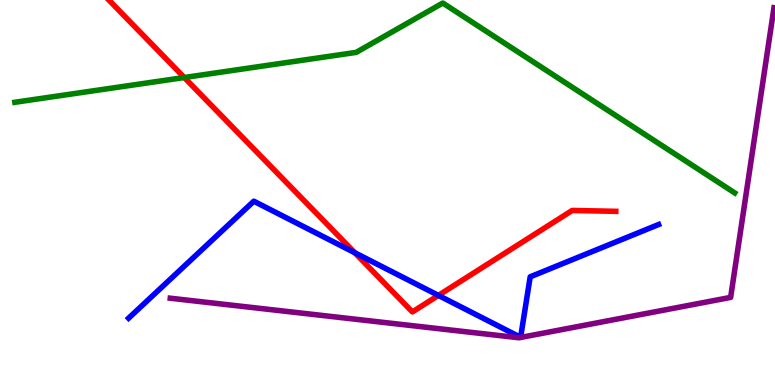[{'lines': ['blue', 'red'], 'intersections': [{'x': 4.58, 'y': 3.43}, {'x': 5.66, 'y': 2.33}]}, {'lines': ['green', 'red'], 'intersections': [{'x': 2.38, 'y': 7.99}]}, {'lines': ['purple', 'red'], 'intersections': []}, {'lines': ['blue', 'green'], 'intersections': []}, {'lines': ['blue', 'purple'], 'intersections': []}, {'lines': ['green', 'purple'], 'intersections': []}]